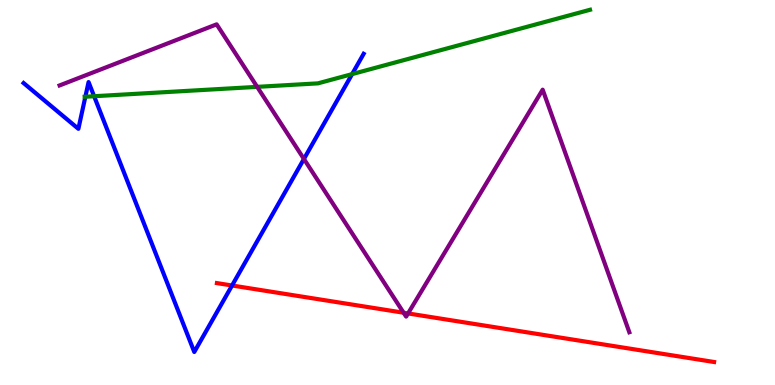[{'lines': ['blue', 'red'], 'intersections': [{'x': 2.99, 'y': 2.58}]}, {'lines': ['green', 'red'], 'intersections': []}, {'lines': ['purple', 'red'], 'intersections': [{'x': 5.21, 'y': 1.88}, {'x': 5.27, 'y': 1.86}]}, {'lines': ['blue', 'green'], 'intersections': [{'x': 1.1, 'y': 7.49}, {'x': 1.21, 'y': 7.5}, {'x': 4.54, 'y': 8.07}]}, {'lines': ['blue', 'purple'], 'intersections': [{'x': 3.92, 'y': 5.87}]}, {'lines': ['green', 'purple'], 'intersections': [{'x': 3.32, 'y': 7.74}]}]